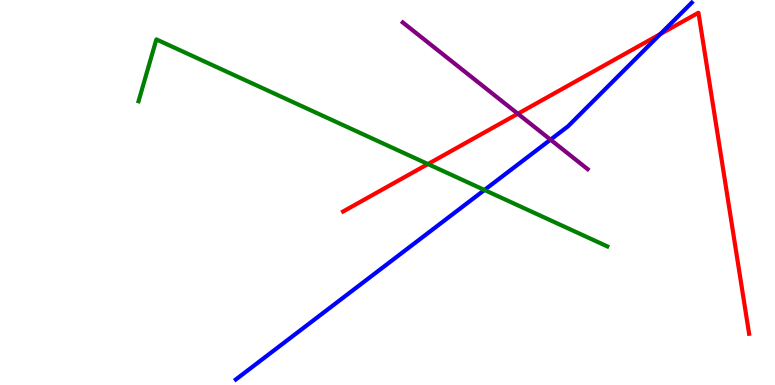[{'lines': ['blue', 'red'], 'intersections': [{'x': 8.52, 'y': 9.12}]}, {'lines': ['green', 'red'], 'intersections': [{'x': 5.52, 'y': 5.74}]}, {'lines': ['purple', 'red'], 'intersections': [{'x': 6.68, 'y': 7.05}]}, {'lines': ['blue', 'green'], 'intersections': [{'x': 6.25, 'y': 5.07}]}, {'lines': ['blue', 'purple'], 'intersections': [{'x': 7.1, 'y': 6.37}]}, {'lines': ['green', 'purple'], 'intersections': []}]